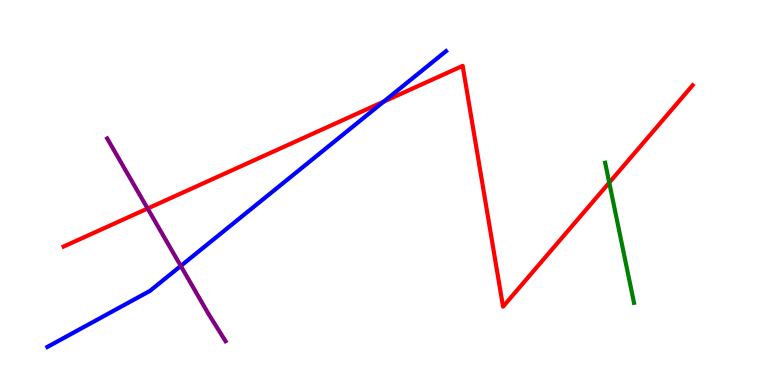[{'lines': ['blue', 'red'], 'intersections': [{'x': 4.95, 'y': 7.36}]}, {'lines': ['green', 'red'], 'intersections': [{'x': 7.86, 'y': 5.26}]}, {'lines': ['purple', 'red'], 'intersections': [{'x': 1.9, 'y': 4.58}]}, {'lines': ['blue', 'green'], 'intersections': []}, {'lines': ['blue', 'purple'], 'intersections': [{'x': 2.33, 'y': 3.09}]}, {'lines': ['green', 'purple'], 'intersections': []}]